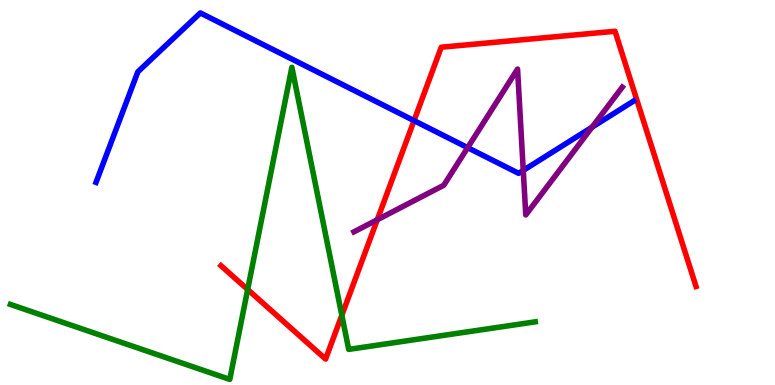[{'lines': ['blue', 'red'], 'intersections': [{'x': 5.34, 'y': 6.87}]}, {'lines': ['green', 'red'], 'intersections': [{'x': 3.2, 'y': 2.48}, {'x': 4.41, 'y': 1.81}]}, {'lines': ['purple', 'red'], 'intersections': [{'x': 4.87, 'y': 4.29}]}, {'lines': ['blue', 'green'], 'intersections': []}, {'lines': ['blue', 'purple'], 'intersections': [{'x': 6.03, 'y': 6.16}, {'x': 6.75, 'y': 5.57}, {'x': 7.64, 'y': 6.7}]}, {'lines': ['green', 'purple'], 'intersections': []}]